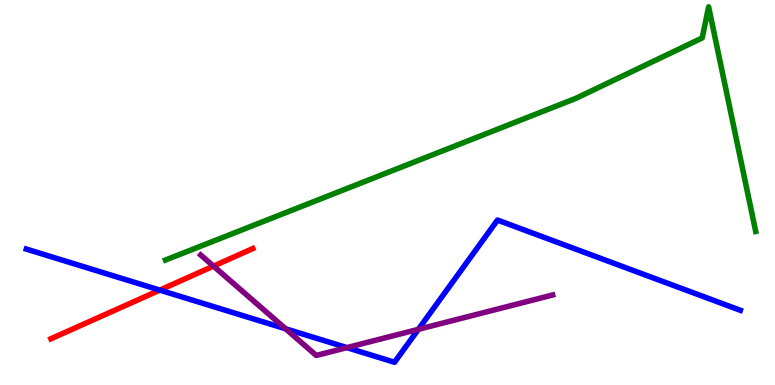[{'lines': ['blue', 'red'], 'intersections': [{'x': 2.06, 'y': 2.46}]}, {'lines': ['green', 'red'], 'intersections': []}, {'lines': ['purple', 'red'], 'intersections': [{'x': 2.75, 'y': 3.09}]}, {'lines': ['blue', 'green'], 'intersections': []}, {'lines': ['blue', 'purple'], 'intersections': [{'x': 3.68, 'y': 1.46}, {'x': 4.48, 'y': 0.971}, {'x': 5.4, 'y': 1.45}]}, {'lines': ['green', 'purple'], 'intersections': []}]